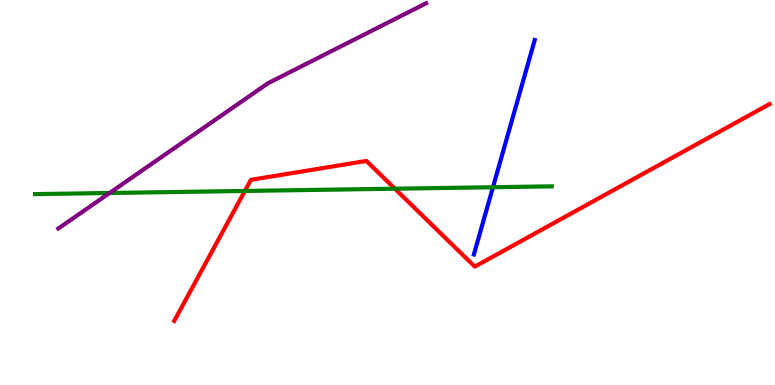[{'lines': ['blue', 'red'], 'intersections': []}, {'lines': ['green', 'red'], 'intersections': [{'x': 3.16, 'y': 5.04}, {'x': 5.1, 'y': 5.1}]}, {'lines': ['purple', 'red'], 'intersections': []}, {'lines': ['blue', 'green'], 'intersections': [{'x': 6.36, 'y': 5.14}]}, {'lines': ['blue', 'purple'], 'intersections': []}, {'lines': ['green', 'purple'], 'intersections': [{'x': 1.41, 'y': 4.99}]}]